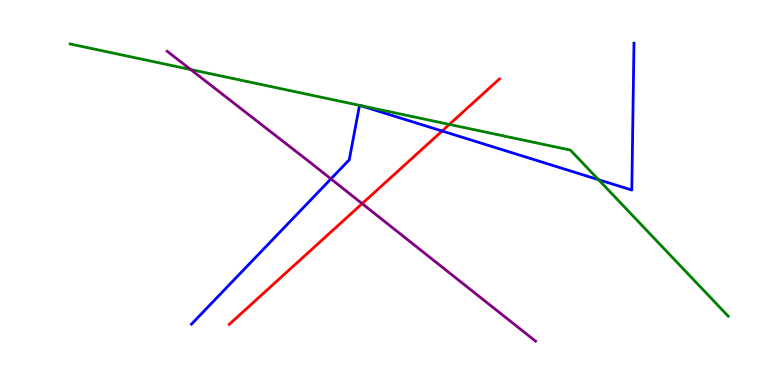[{'lines': ['blue', 'red'], 'intersections': [{'x': 5.7, 'y': 6.6}]}, {'lines': ['green', 'red'], 'intersections': [{'x': 5.8, 'y': 6.77}]}, {'lines': ['purple', 'red'], 'intersections': [{'x': 4.67, 'y': 4.71}]}, {'lines': ['blue', 'green'], 'intersections': [{'x': 4.64, 'y': 7.26}, {'x': 4.64, 'y': 7.26}, {'x': 7.72, 'y': 5.33}]}, {'lines': ['blue', 'purple'], 'intersections': [{'x': 4.27, 'y': 5.35}]}, {'lines': ['green', 'purple'], 'intersections': [{'x': 2.46, 'y': 8.19}]}]